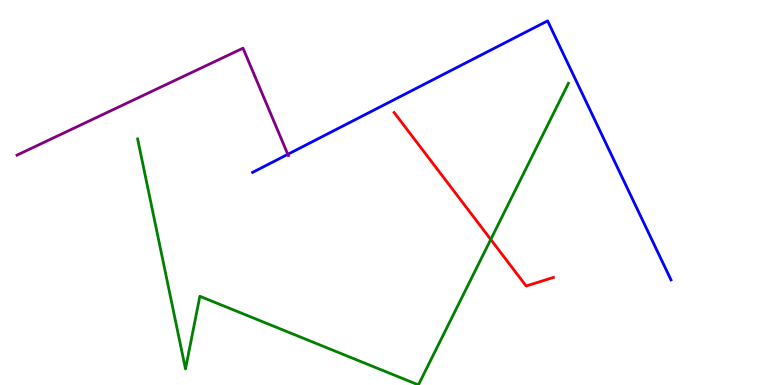[{'lines': ['blue', 'red'], 'intersections': []}, {'lines': ['green', 'red'], 'intersections': [{'x': 6.33, 'y': 3.78}]}, {'lines': ['purple', 'red'], 'intersections': []}, {'lines': ['blue', 'green'], 'intersections': []}, {'lines': ['blue', 'purple'], 'intersections': [{'x': 3.71, 'y': 5.99}]}, {'lines': ['green', 'purple'], 'intersections': []}]